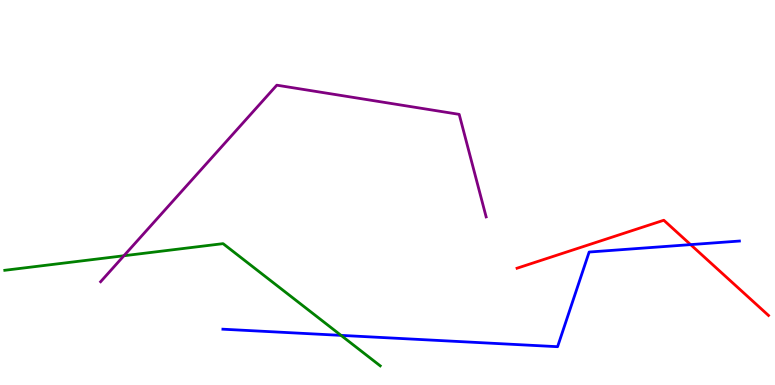[{'lines': ['blue', 'red'], 'intersections': [{'x': 8.91, 'y': 3.65}]}, {'lines': ['green', 'red'], 'intersections': []}, {'lines': ['purple', 'red'], 'intersections': []}, {'lines': ['blue', 'green'], 'intersections': [{'x': 4.4, 'y': 1.29}]}, {'lines': ['blue', 'purple'], 'intersections': []}, {'lines': ['green', 'purple'], 'intersections': [{'x': 1.6, 'y': 3.36}]}]